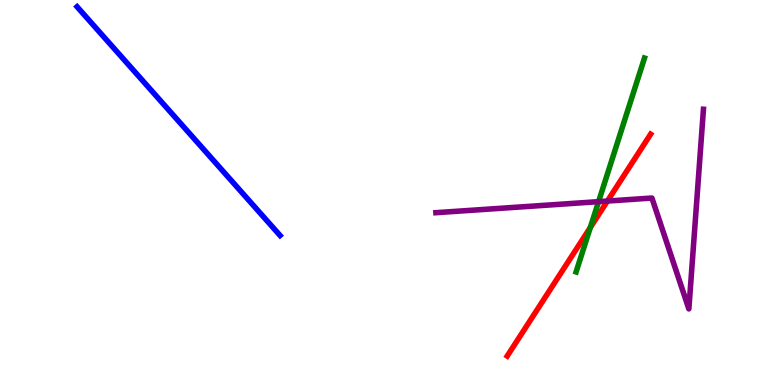[{'lines': ['blue', 'red'], 'intersections': []}, {'lines': ['green', 'red'], 'intersections': [{'x': 7.62, 'y': 4.09}]}, {'lines': ['purple', 'red'], 'intersections': [{'x': 7.84, 'y': 4.78}]}, {'lines': ['blue', 'green'], 'intersections': []}, {'lines': ['blue', 'purple'], 'intersections': []}, {'lines': ['green', 'purple'], 'intersections': [{'x': 7.72, 'y': 4.76}]}]